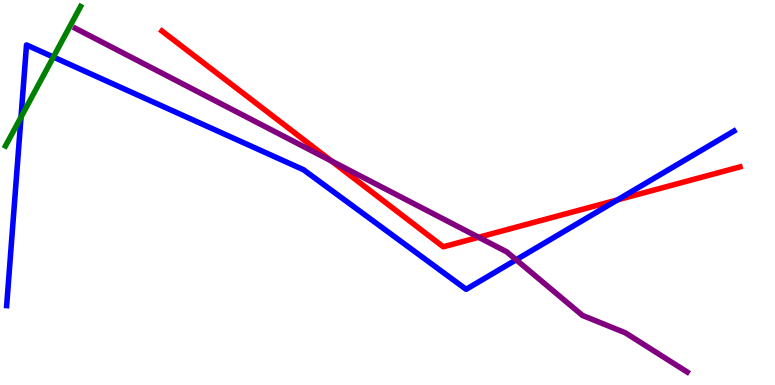[{'lines': ['blue', 'red'], 'intersections': [{'x': 7.97, 'y': 4.81}]}, {'lines': ['green', 'red'], 'intersections': []}, {'lines': ['purple', 'red'], 'intersections': [{'x': 4.28, 'y': 5.82}, {'x': 6.18, 'y': 3.84}]}, {'lines': ['blue', 'green'], 'intersections': [{'x': 0.271, 'y': 6.96}, {'x': 0.689, 'y': 8.52}]}, {'lines': ['blue', 'purple'], 'intersections': [{'x': 6.66, 'y': 3.25}]}, {'lines': ['green', 'purple'], 'intersections': []}]